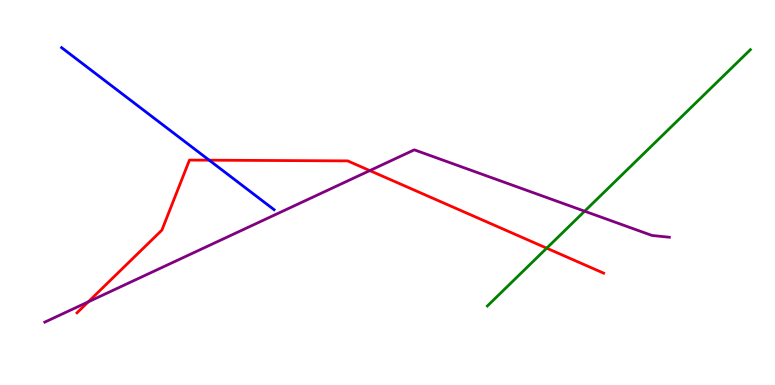[{'lines': ['blue', 'red'], 'intersections': [{'x': 2.7, 'y': 5.84}]}, {'lines': ['green', 'red'], 'intersections': [{'x': 7.05, 'y': 3.55}]}, {'lines': ['purple', 'red'], 'intersections': [{'x': 1.14, 'y': 2.16}, {'x': 4.77, 'y': 5.57}]}, {'lines': ['blue', 'green'], 'intersections': []}, {'lines': ['blue', 'purple'], 'intersections': []}, {'lines': ['green', 'purple'], 'intersections': [{'x': 7.54, 'y': 4.51}]}]